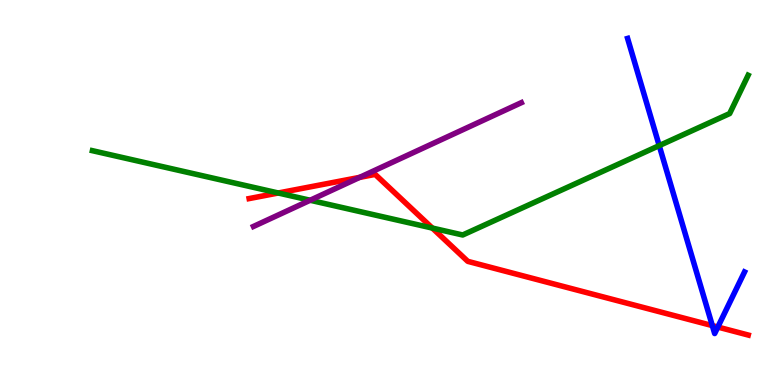[{'lines': ['blue', 'red'], 'intersections': [{'x': 9.19, 'y': 1.54}, {'x': 9.26, 'y': 1.51}]}, {'lines': ['green', 'red'], 'intersections': [{'x': 3.59, 'y': 4.99}, {'x': 5.58, 'y': 4.08}]}, {'lines': ['purple', 'red'], 'intersections': [{'x': 4.64, 'y': 5.39}]}, {'lines': ['blue', 'green'], 'intersections': [{'x': 8.51, 'y': 6.22}]}, {'lines': ['blue', 'purple'], 'intersections': []}, {'lines': ['green', 'purple'], 'intersections': [{'x': 4.0, 'y': 4.8}]}]